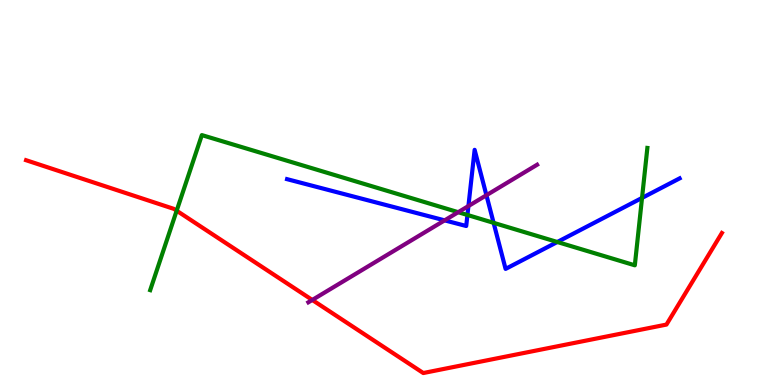[{'lines': ['blue', 'red'], 'intersections': []}, {'lines': ['green', 'red'], 'intersections': [{'x': 2.28, 'y': 4.53}]}, {'lines': ['purple', 'red'], 'intersections': [{'x': 4.03, 'y': 2.21}]}, {'lines': ['blue', 'green'], 'intersections': [{'x': 6.03, 'y': 4.42}, {'x': 6.37, 'y': 4.21}, {'x': 7.19, 'y': 3.71}, {'x': 8.28, 'y': 4.86}]}, {'lines': ['blue', 'purple'], 'intersections': [{'x': 5.74, 'y': 4.28}, {'x': 6.04, 'y': 4.65}, {'x': 6.28, 'y': 4.93}]}, {'lines': ['green', 'purple'], 'intersections': [{'x': 5.91, 'y': 4.49}]}]